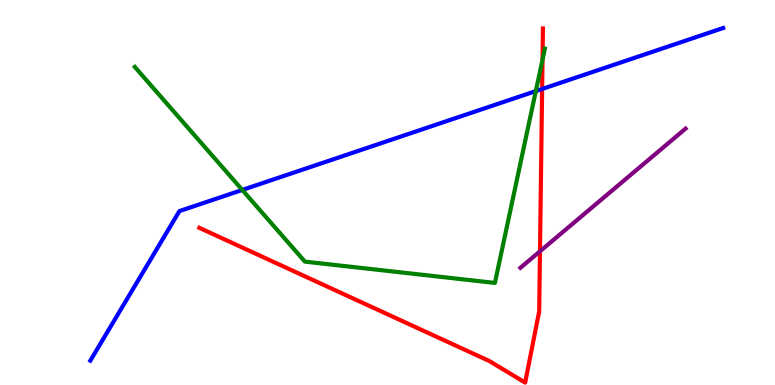[{'lines': ['blue', 'red'], 'intersections': [{'x': 7.0, 'y': 7.69}]}, {'lines': ['green', 'red'], 'intersections': [{'x': 7.0, 'y': 8.45}]}, {'lines': ['purple', 'red'], 'intersections': [{'x': 6.97, 'y': 3.47}]}, {'lines': ['blue', 'green'], 'intersections': [{'x': 3.13, 'y': 5.07}, {'x': 6.91, 'y': 7.63}]}, {'lines': ['blue', 'purple'], 'intersections': []}, {'lines': ['green', 'purple'], 'intersections': []}]